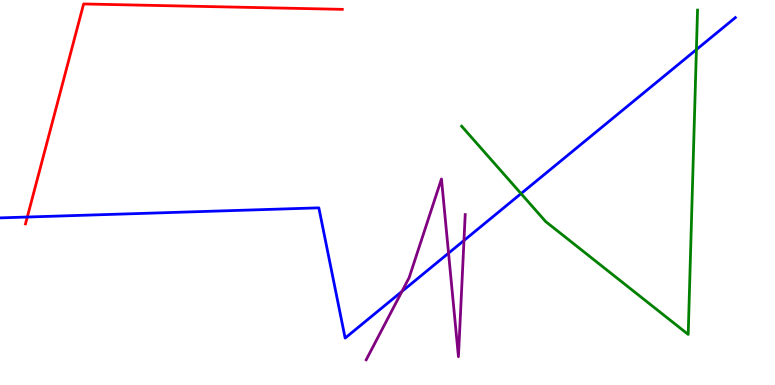[{'lines': ['blue', 'red'], 'intersections': [{'x': 0.352, 'y': 4.36}]}, {'lines': ['green', 'red'], 'intersections': []}, {'lines': ['purple', 'red'], 'intersections': []}, {'lines': ['blue', 'green'], 'intersections': [{'x': 6.72, 'y': 4.97}, {'x': 8.99, 'y': 8.71}]}, {'lines': ['blue', 'purple'], 'intersections': [{'x': 5.19, 'y': 2.43}, {'x': 5.79, 'y': 3.42}, {'x': 5.99, 'y': 3.75}]}, {'lines': ['green', 'purple'], 'intersections': []}]